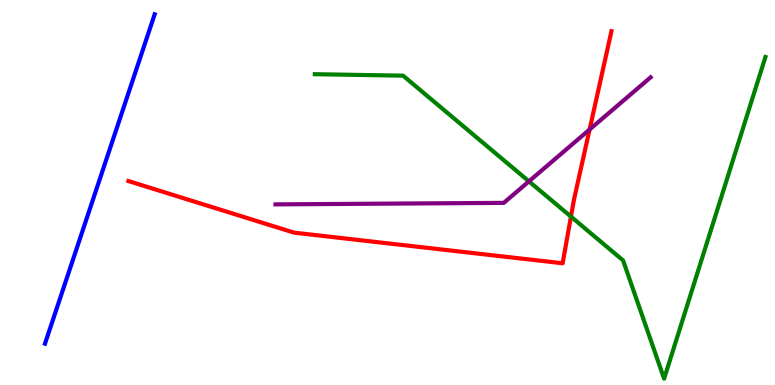[{'lines': ['blue', 'red'], 'intersections': []}, {'lines': ['green', 'red'], 'intersections': [{'x': 7.37, 'y': 4.37}]}, {'lines': ['purple', 'red'], 'intersections': [{'x': 7.61, 'y': 6.64}]}, {'lines': ['blue', 'green'], 'intersections': []}, {'lines': ['blue', 'purple'], 'intersections': []}, {'lines': ['green', 'purple'], 'intersections': [{'x': 6.83, 'y': 5.29}]}]